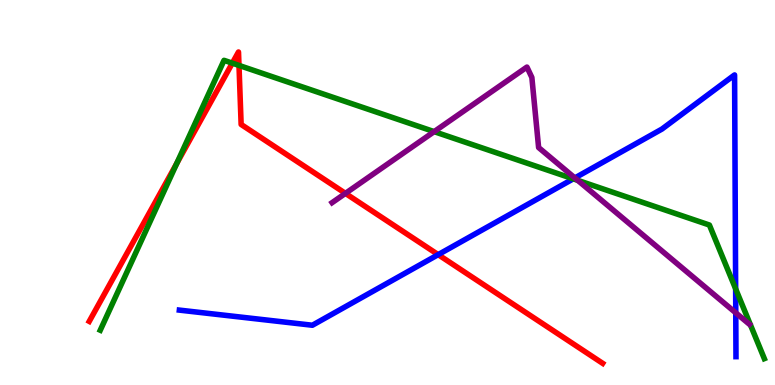[{'lines': ['blue', 'red'], 'intersections': [{'x': 5.65, 'y': 3.39}]}, {'lines': ['green', 'red'], 'intersections': [{'x': 2.28, 'y': 5.75}, {'x': 3.0, 'y': 8.36}, {'x': 3.08, 'y': 8.3}]}, {'lines': ['purple', 'red'], 'intersections': [{'x': 4.46, 'y': 4.98}]}, {'lines': ['blue', 'green'], 'intersections': [{'x': 7.4, 'y': 5.36}, {'x': 9.49, 'y': 2.5}]}, {'lines': ['blue', 'purple'], 'intersections': [{'x': 7.42, 'y': 5.38}, {'x': 9.49, 'y': 1.87}]}, {'lines': ['green', 'purple'], 'intersections': [{'x': 5.6, 'y': 6.58}, {'x': 7.45, 'y': 5.32}]}]